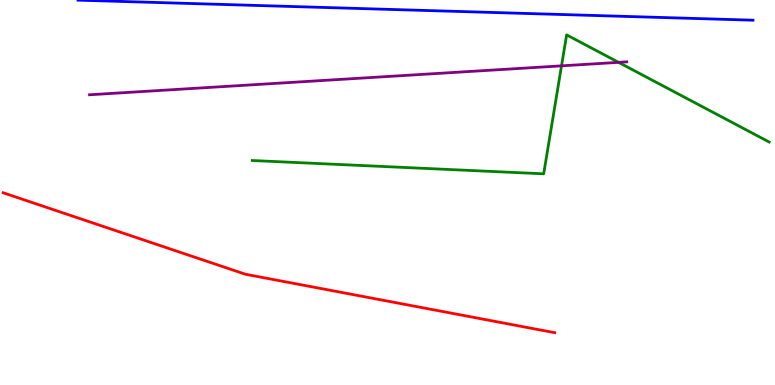[{'lines': ['blue', 'red'], 'intersections': []}, {'lines': ['green', 'red'], 'intersections': []}, {'lines': ['purple', 'red'], 'intersections': []}, {'lines': ['blue', 'green'], 'intersections': []}, {'lines': ['blue', 'purple'], 'intersections': []}, {'lines': ['green', 'purple'], 'intersections': [{'x': 7.25, 'y': 8.29}, {'x': 7.98, 'y': 8.38}]}]